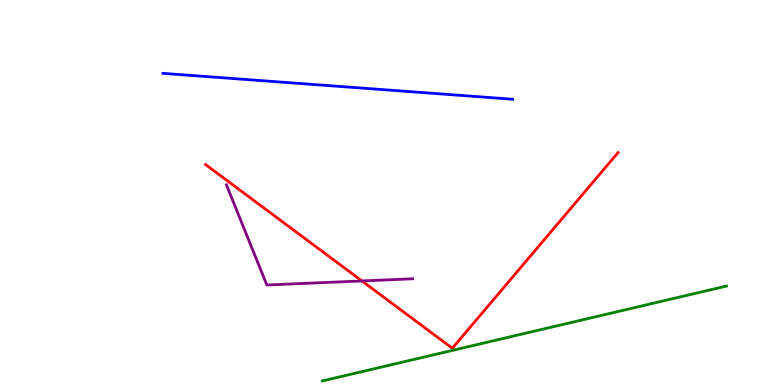[{'lines': ['blue', 'red'], 'intersections': []}, {'lines': ['green', 'red'], 'intersections': []}, {'lines': ['purple', 'red'], 'intersections': [{'x': 4.67, 'y': 2.7}]}, {'lines': ['blue', 'green'], 'intersections': []}, {'lines': ['blue', 'purple'], 'intersections': []}, {'lines': ['green', 'purple'], 'intersections': []}]